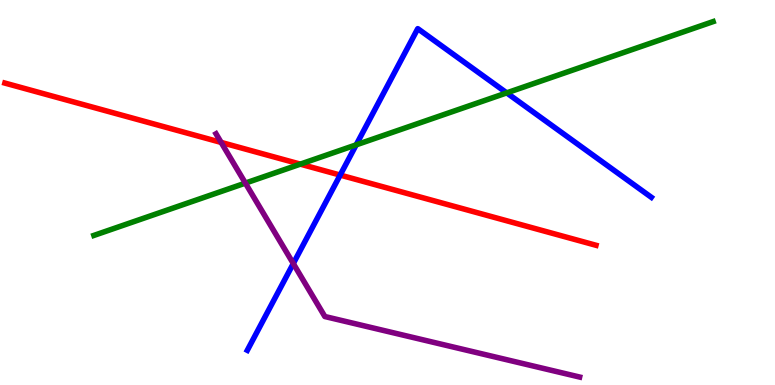[{'lines': ['blue', 'red'], 'intersections': [{'x': 4.39, 'y': 5.45}]}, {'lines': ['green', 'red'], 'intersections': [{'x': 3.88, 'y': 5.74}]}, {'lines': ['purple', 'red'], 'intersections': [{'x': 2.85, 'y': 6.3}]}, {'lines': ['blue', 'green'], 'intersections': [{'x': 4.6, 'y': 6.24}, {'x': 6.54, 'y': 7.59}]}, {'lines': ['blue', 'purple'], 'intersections': [{'x': 3.78, 'y': 3.15}]}, {'lines': ['green', 'purple'], 'intersections': [{'x': 3.17, 'y': 5.24}]}]